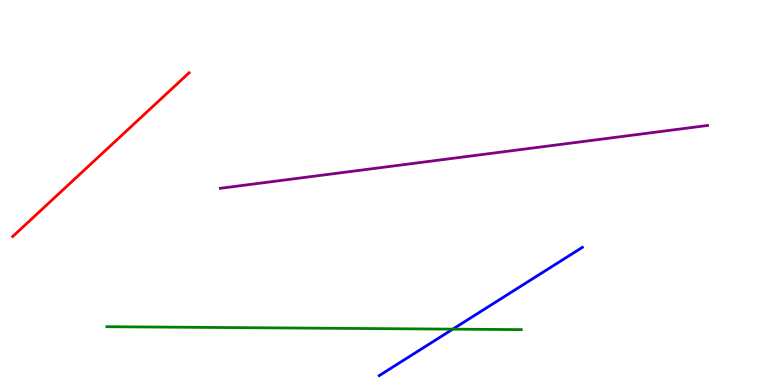[{'lines': ['blue', 'red'], 'intersections': []}, {'lines': ['green', 'red'], 'intersections': []}, {'lines': ['purple', 'red'], 'intersections': []}, {'lines': ['blue', 'green'], 'intersections': [{'x': 5.84, 'y': 1.45}]}, {'lines': ['blue', 'purple'], 'intersections': []}, {'lines': ['green', 'purple'], 'intersections': []}]